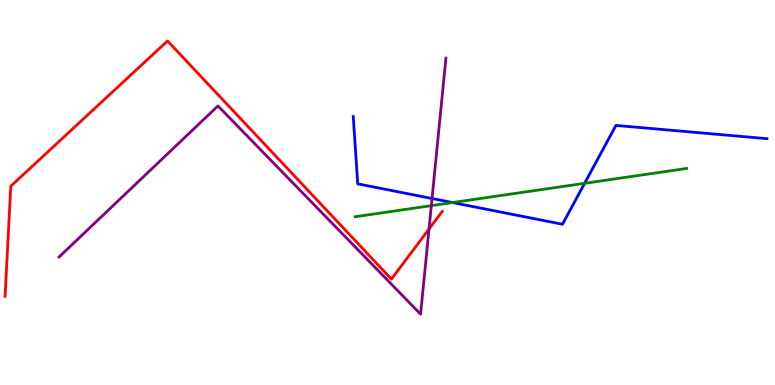[{'lines': ['blue', 'red'], 'intersections': []}, {'lines': ['green', 'red'], 'intersections': []}, {'lines': ['purple', 'red'], 'intersections': [{'x': 5.54, 'y': 4.05}]}, {'lines': ['blue', 'green'], 'intersections': [{'x': 5.84, 'y': 4.74}, {'x': 7.54, 'y': 5.24}]}, {'lines': ['blue', 'purple'], 'intersections': [{'x': 5.57, 'y': 4.84}]}, {'lines': ['green', 'purple'], 'intersections': [{'x': 5.57, 'y': 4.66}]}]